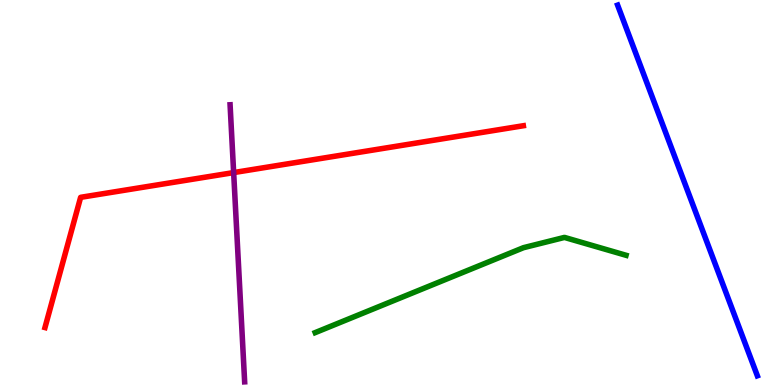[{'lines': ['blue', 'red'], 'intersections': []}, {'lines': ['green', 'red'], 'intersections': []}, {'lines': ['purple', 'red'], 'intersections': [{'x': 3.01, 'y': 5.52}]}, {'lines': ['blue', 'green'], 'intersections': []}, {'lines': ['blue', 'purple'], 'intersections': []}, {'lines': ['green', 'purple'], 'intersections': []}]